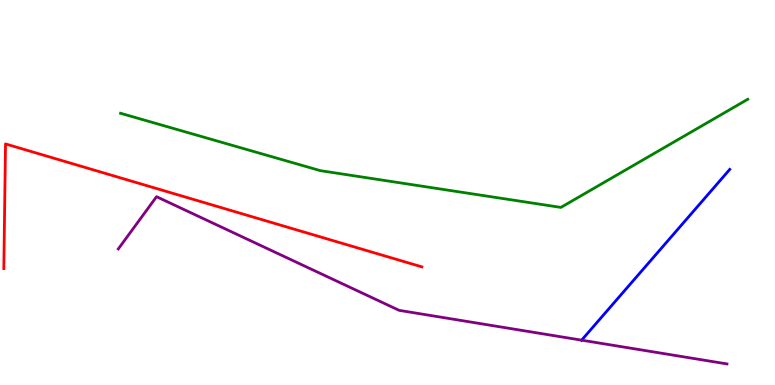[{'lines': ['blue', 'red'], 'intersections': []}, {'lines': ['green', 'red'], 'intersections': []}, {'lines': ['purple', 'red'], 'intersections': []}, {'lines': ['blue', 'green'], 'intersections': []}, {'lines': ['blue', 'purple'], 'intersections': [{'x': 7.5, 'y': 1.16}]}, {'lines': ['green', 'purple'], 'intersections': []}]